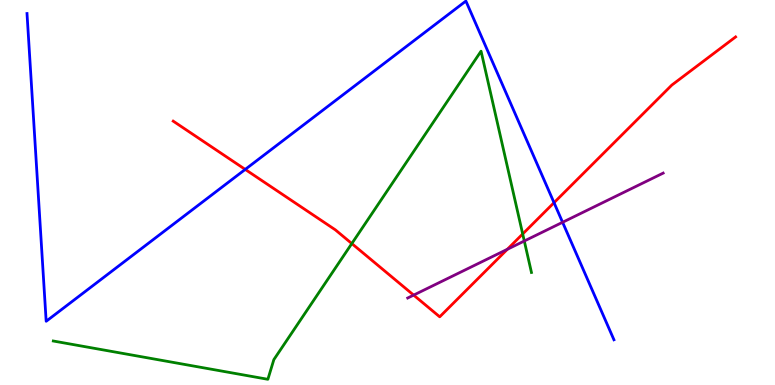[{'lines': ['blue', 'red'], 'intersections': [{'x': 3.16, 'y': 5.6}, {'x': 7.15, 'y': 4.74}]}, {'lines': ['green', 'red'], 'intersections': [{'x': 4.54, 'y': 3.67}, {'x': 6.74, 'y': 3.92}]}, {'lines': ['purple', 'red'], 'intersections': [{'x': 5.34, 'y': 2.33}, {'x': 6.55, 'y': 3.52}]}, {'lines': ['blue', 'green'], 'intersections': []}, {'lines': ['blue', 'purple'], 'intersections': [{'x': 7.26, 'y': 4.23}]}, {'lines': ['green', 'purple'], 'intersections': [{'x': 6.77, 'y': 3.74}]}]